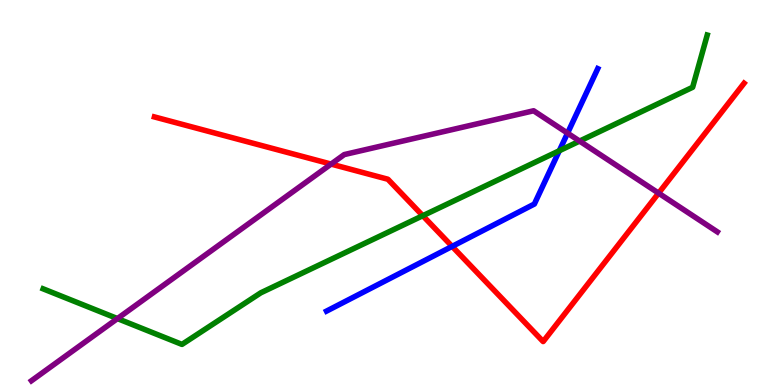[{'lines': ['blue', 'red'], 'intersections': [{'x': 5.83, 'y': 3.6}]}, {'lines': ['green', 'red'], 'intersections': [{'x': 5.46, 'y': 4.4}]}, {'lines': ['purple', 'red'], 'intersections': [{'x': 4.27, 'y': 5.74}, {'x': 8.5, 'y': 4.98}]}, {'lines': ['blue', 'green'], 'intersections': [{'x': 7.22, 'y': 6.08}]}, {'lines': ['blue', 'purple'], 'intersections': [{'x': 7.32, 'y': 6.54}]}, {'lines': ['green', 'purple'], 'intersections': [{'x': 1.52, 'y': 1.73}, {'x': 7.48, 'y': 6.34}]}]